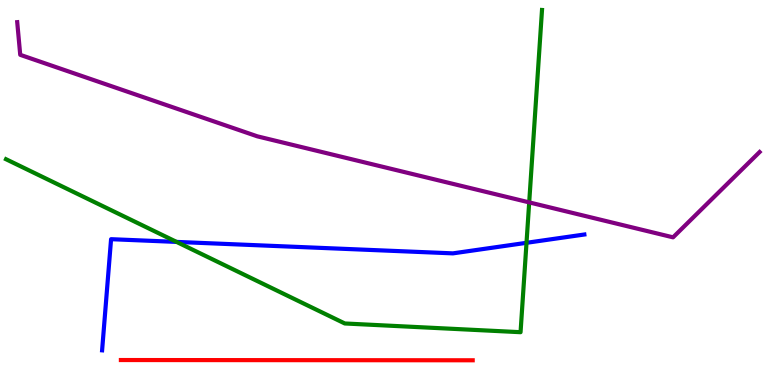[{'lines': ['blue', 'red'], 'intersections': []}, {'lines': ['green', 'red'], 'intersections': []}, {'lines': ['purple', 'red'], 'intersections': []}, {'lines': ['blue', 'green'], 'intersections': [{'x': 2.28, 'y': 3.72}, {'x': 6.79, 'y': 3.69}]}, {'lines': ['blue', 'purple'], 'intersections': []}, {'lines': ['green', 'purple'], 'intersections': [{'x': 6.83, 'y': 4.74}]}]